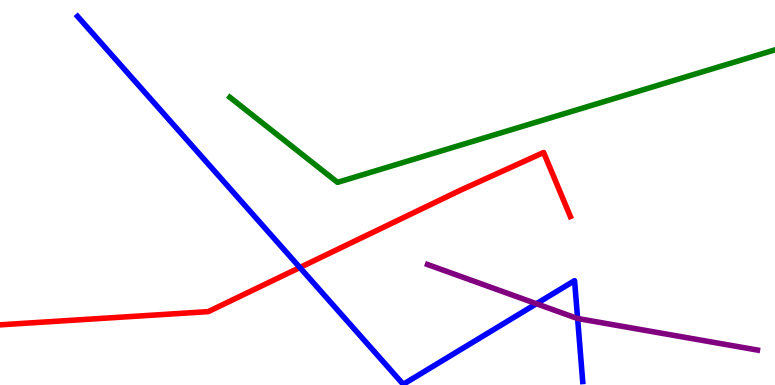[{'lines': ['blue', 'red'], 'intersections': [{'x': 3.87, 'y': 3.05}]}, {'lines': ['green', 'red'], 'intersections': []}, {'lines': ['purple', 'red'], 'intersections': []}, {'lines': ['blue', 'green'], 'intersections': []}, {'lines': ['blue', 'purple'], 'intersections': [{'x': 6.92, 'y': 2.11}, {'x': 7.45, 'y': 1.73}]}, {'lines': ['green', 'purple'], 'intersections': []}]